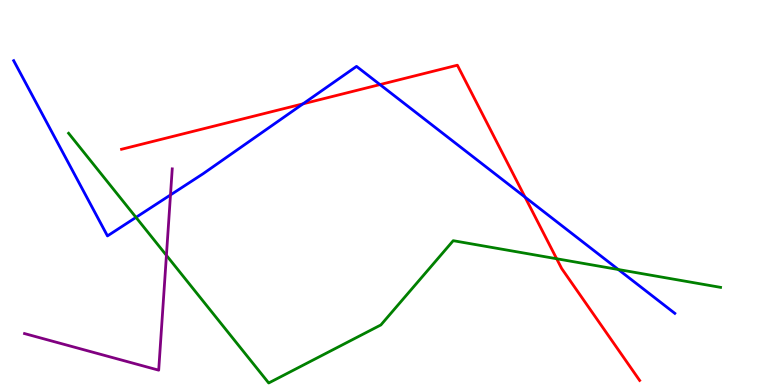[{'lines': ['blue', 'red'], 'intersections': [{'x': 3.91, 'y': 7.3}, {'x': 4.9, 'y': 7.8}, {'x': 6.77, 'y': 4.88}]}, {'lines': ['green', 'red'], 'intersections': [{'x': 7.18, 'y': 3.28}]}, {'lines': ['purple', 'red'], 'intersections': []}, {'lines': ['blue', 'green'], 'intersections': [{'x': 1.75, 'y': 4.35}, {'x': 7.98, 'y': 3.0}]}, {'lines': ['blue', 'purple'], 'intersections': [{'x': 2.2, 'y': 4.94}]}, {'lines': ['green', 'purple'], 'intersections': [{'x': 2.15, 'y': 3.37}]}]